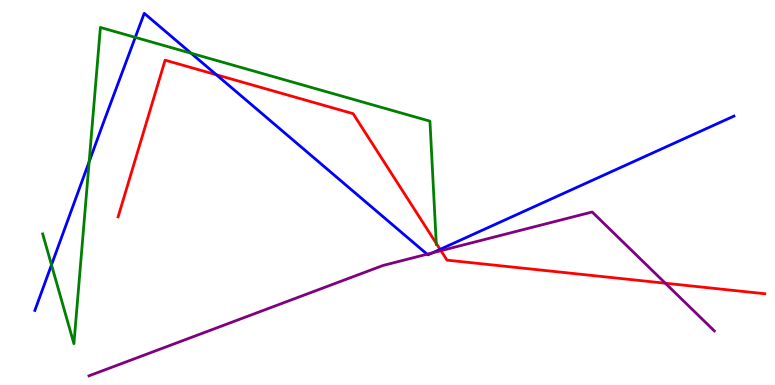[{'lines': ['blue', 'red'], 'intersections': [{'x': 2.79, 'y': 8.06}, {'x': 5.68, 'y': 3.52}]}, {'lines': ['green', 'red'], 'intersections': [{'x': 5.63, 'y': 3.68}]}, {'lines': ['purple', 'red'], 'intersections': [{'x': 5.69, 'y': 3.49}, {'x': 8.58, 'y': 2.64}]}, {'lines': ['blue', 'green'], 'intersections': [{'x': 0.664, 'y': 3.12}, {'x': 1.15, 'y': 5.8}, {'x': 1.75, 'y': 9.03}, {'x': 2.47, 'y': 8.62}]}, {'lines': ['blue', 'purple'], 'intersections': [{'x': 5.51, 'y': 3.4}, {'x': 5.58, 'y': 3.43}]}, {'lines': ['green', 'purple'], 'intersections': []}]